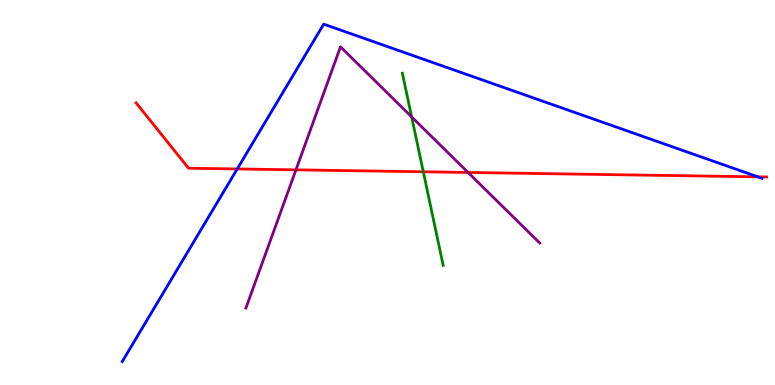[{'lines': ['blue', 'red'], 'intersections': [{'x': 3.06, 'y': 5.61}, {'x': 9.78, 'y': 5.41}]}, {'lines': ['green', 'red'], 'intersections': [{'x': 5.46, 'y': 5.54}]}, {'lines': ['purple', 'red'], 'intersections': [{'x': 3.82, 'y': 5.59}, {'x': 6.04, 'y': 5.52}]}, {'lines': ['blue', 'green'], 'intersections': []}, {'lines': ['blue', 'purple'], 'intersections': []}, {'lines': ['green', 'purple'], 'intersections': [{'x': 5.31, 'y': 6.96}]}]